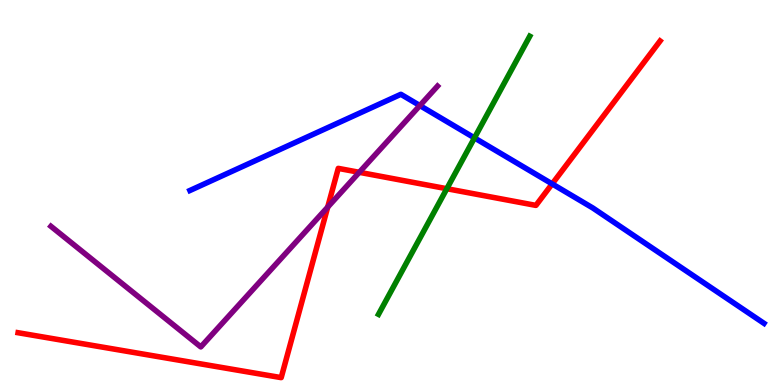[{'lines': ['blue', 'red'], 'intersections': [{'x': 7.12, 'y': 5.22}]}, {'lines': ['green', 'red'], 'intersections': [{'x': 5.77, 'y': 5.1}]}, {'lines': ['purple', 'red'], 'intersections': [{'x': 4.23, 'y': 4.62}, {'x': 4.64, 'y': 5.52}]}, {'lines': ['blue', 'green'], 'intersections': [{'x': 6.12, 'y': 6.42}]}, {'lines': ['blue', 'purple'], 'intersections': [{'x': 5.42, 'y': 7.26}]}, {'lines': ['green', 'purple'], 'intersections': []}]